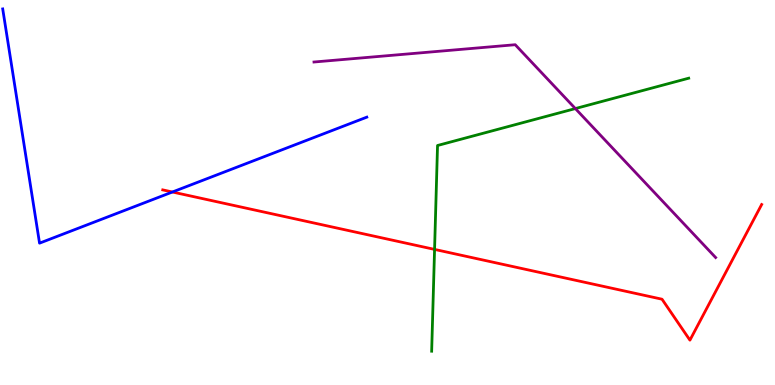[{'lines': ['blue', 'red'], 'intersections': [{'x': 2.22, 'y': 5.01}]}, {'lines': ['green', 'red'], 'intersections': [{'x': 5.61, 'y': 3.52}]}, {'lines': ['purple', 'red'], 'intersections': []}, {'lines': ['blue', 'green'], 'intersections': []}, {'lines': ['blue', 'purple'], 'intersections': []}, {'lines': ['green', 'purple'], 'intersections': [{'x': 7.42, 'y': 7.18}]}]